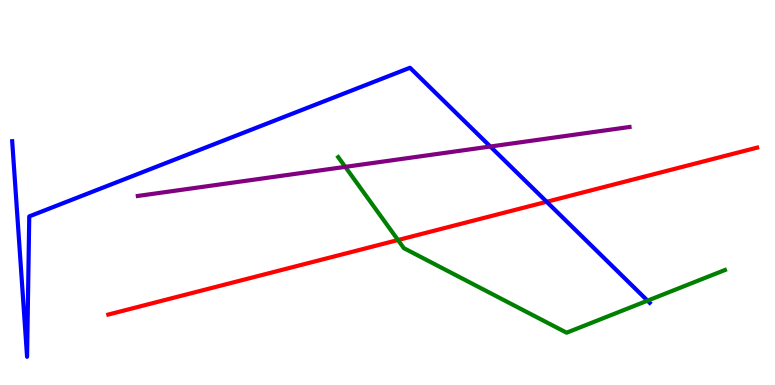[{'lines': ['blue', 'red'], 'intersections': [{'x': 7.05, 'y': 4.76}]}, {'lines': ['green', 'red'], 'intersections': [{'x': 5.14, 'y': 3.77}]}, {'lines': ['purple', 'red'], 'intersections': []}, {'lines': ['blue', 'green'], 'intersections': [{'x': 8.36, 'y': 2.19}]}, {'lines': ['blue', 'purple'], 'intersections': [{'x': 6.33, 'y': 6.19}]}, {'lines': ['green', 'purple'], 'intersections': [{'x': 4.45, 'y': 5.67}]}]